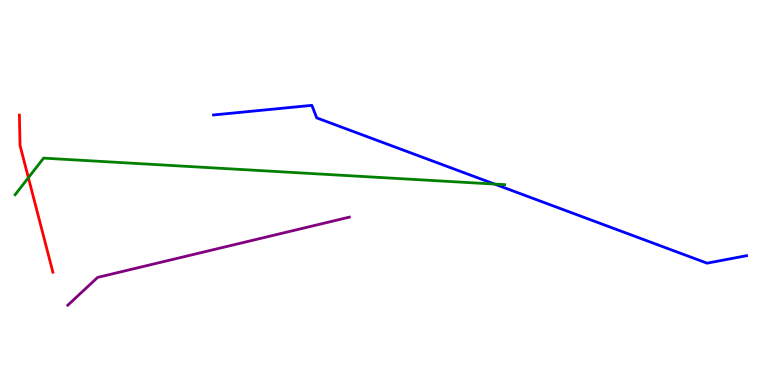[{'lines': ['blue', 'red'], 'intersections': []}, {'lines': ['green', 'red'], 'intersections': [{'x': 0.366, 'y': 5.39}]}, {'lines': ['purple', 'red'], 'intersections': []}, {'lines': ['blue', 'green'], 'intersections': [{'x': 6.38, 'y': 5.22}]}, {'lines': ['blue', 'purple'], 'intersections': []}, {'lines': ['green', 'purple'], 'intersections': []}]